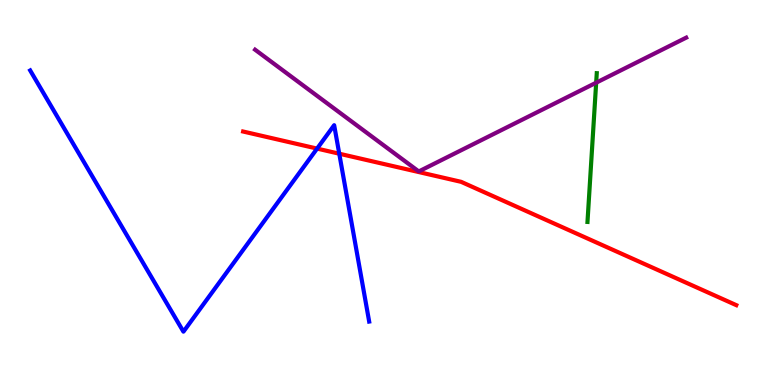[{'lines': ['blue', 'red'], 'intersections': [{'x': 4.09, 'y': 6.14}, {'x': 4.38, 'y': 6.01}]}, {'lines': ['green', 'red'], 'intersections': []}, {'lines': ['purple', 'red'], 'intersections': []}, {'lines': ['blue', 'green'], 'intersections': []}, {'lines': ['blue', 'purple'], 'intersections': []}, {'lines': ['green', 'purple'], 'intersections': [{'x': 7.69, 'y': 7.85}]}]